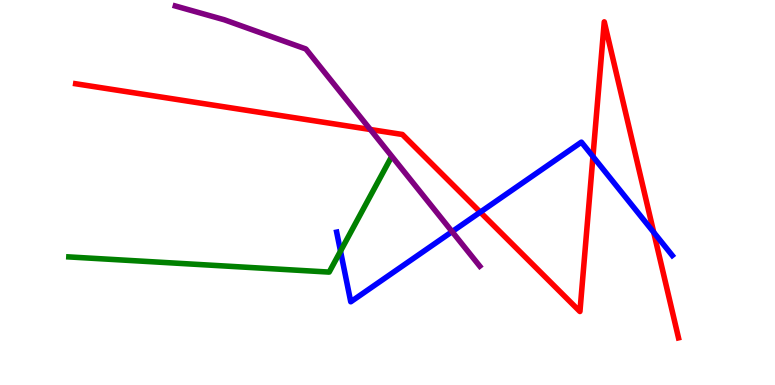[{'lines': ['blue', 'red'], 'intersections': [{'x': 6.2, 'y': 4.49}, {'x': 7.65, 'y': 5.93}, {'x': 8.43, 'y': 3.97}]}, {'lines': ['green', 'red'], 'intersections': []}, {'lines': ['purple', 'red'], 'intersections': [{'x': 4.78, 'y': 6.64}]}, {'lines': ['blue', 'green'], 'intersections': [{'x': 4.39, 'y': 3.48}]}, {'lines': ['blue', 'purple'], 'intersections': [{'x': 5.83, 'y': 3.98}]}, {'lines': ['green', 'purple'], 'intersections': []}]